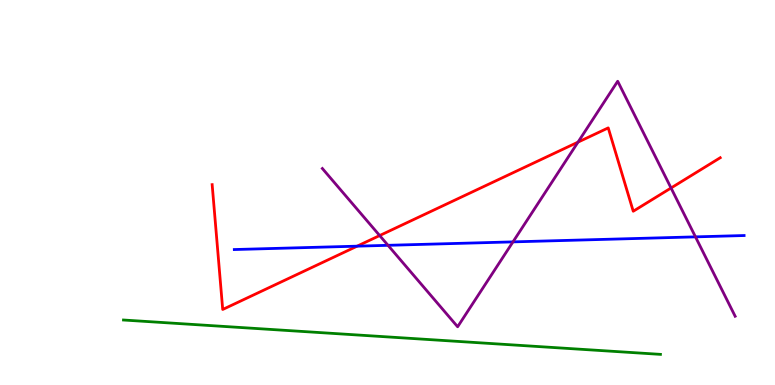[{'lines': ['blue', 'red'], 'intersections': [{'x': 4.61, 'y': 3.61}]}, {'lines': ['green', 'red'], 'intersections': []}, {'lines': ['purple', 'red'], 'intersections': [{'x': 4.9, 'y': 3.88}, {'x': 7.46, 'y': 6.31}, {'x': 8.66, 'y': 5.12}]}, {'lines': ['blue', 'green'], 'intersections': []}, {'lines': ['blue', 'purple'], 'intersections': [{'x': 5.01, 'y': 3.63}, {'x': 6.62, 'y': 3.72}, {'x': 8.97, 'y': 3.85}]}, {'lines': ['green', 'purple'], 'intersections': []}]